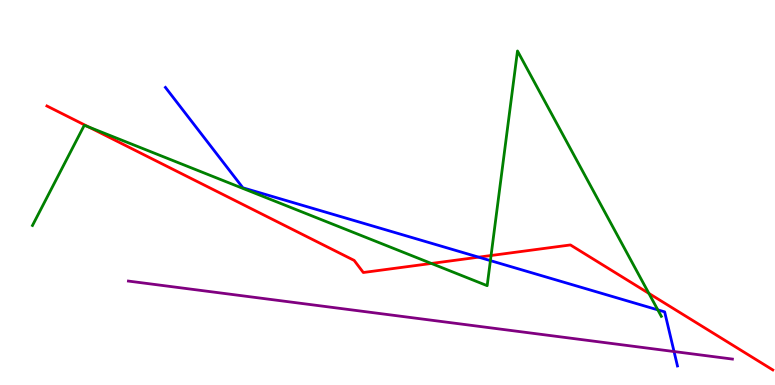[{'lines': ['blue', 'red'], 'intersections': [{'x': 6.18, 'y': 3.32}]}, {'lines': ['green', 'red'], 'intersections': [{'x': 1.15, 'y': 6.7}, {'x': 5.57, 'y': 3.16}, {'x': 6.34, 'y': 3.36}, {'x': 8.37, 'y': 2.38}]}, {'lines': ['purple', 'red'], 'intersections': []}, {'lines': ['blue', 'green'], 'intersections': [{'x': 6.33, 'y': 3.23}, {'x': 8.49, 'y': 1.95}]}, {'lines': ['blue', 'purple'], 'intersections': [{'x': 8.7, 'y': 0.869}]}, {'lines': ['green', 'purple'], 'intersections': []}]